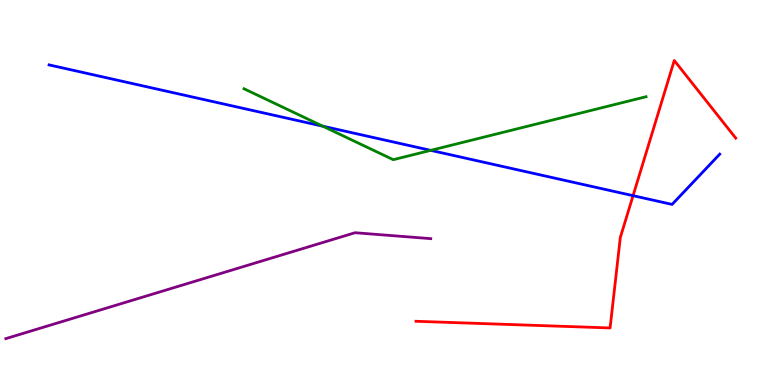[{'lines': ['blue', 'red'], 'intersections': [{'x': 8.17, 'y': 4.92}]}, {'lines': ['green', 'red'], 'intersections': []}, {'lines': ['purple', 'red'], 'intersections': []}, {'lines': ['blue', 'green'], 'intersections': [{'x': 4.16, 'y': 6.72}, {'x': 5.56, 'y': 6.09}]}, {'lines': ['blue', 'purple'], 'intersections': []}, {'lines': ['green', 'purple'], 'intersections': []}]